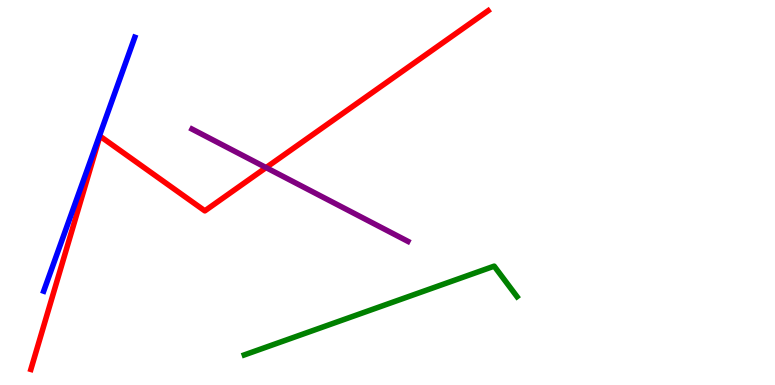[{'lines': ['blue', 'red'], 'intersections': []}, {'lines': ['green', 'red'], 'intersections': []}, {'lines': ['purple', 'red'], 'intersections': [{'x': 3.43, 'y': 5.65}]}, {'lines': ['blue', 'green'], 'intersections': []}, {'lines': ['blue', 'purple'], 'intersections': []}, {'lines': ['green', 'purple'], 'intersections': []}]